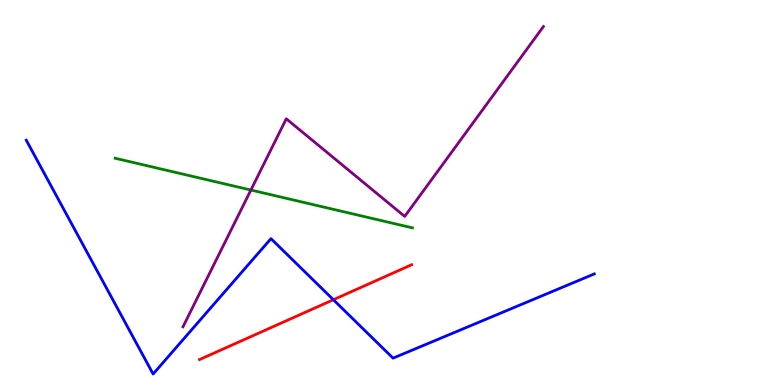[{'lines': ['blue', 'red'], 'intersections': [{'x': 4.3, 'y': 2.21}]}, {'lines': ['green', 'red'], 'intersections': []}, {'lines': ['purple', 'red'], 'intersections': []}, {'lines': ['blue', 'green'], 'intersections': []}, {'lines': ['blue', 'purple'], 'intersections': []}, {'lines': ['green', 'purple'], 'intersections': [{'x': 3.24, 'y': 5.06}]}]